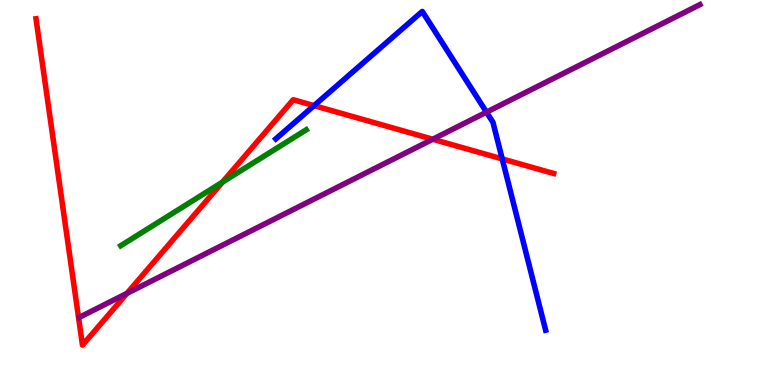[{'lines': ['blue', 'red'], 'intersections': [{'x': 4.05, 'y': 7.26}, {'x': 6.48, 'y': 5.87}]}, {'lines': ['green', 'red'], 'intersections': [{'x': 2.87, 'y': 5.27}]}, {'lines': ['purple', 'red'], 'intersections': [{'x': 1.64, 'y': 2.38}, {'x': 5.58, 'y': 6.38}]}, {'lines': ['blue', 'green'], 'intersections': []}, {'lines': ['blue', 'purple'], 'intersections': [{'x': 6.28, 'y': 7.09}]}, {'lines': ['green', 'purple'], 'intersections': []}]